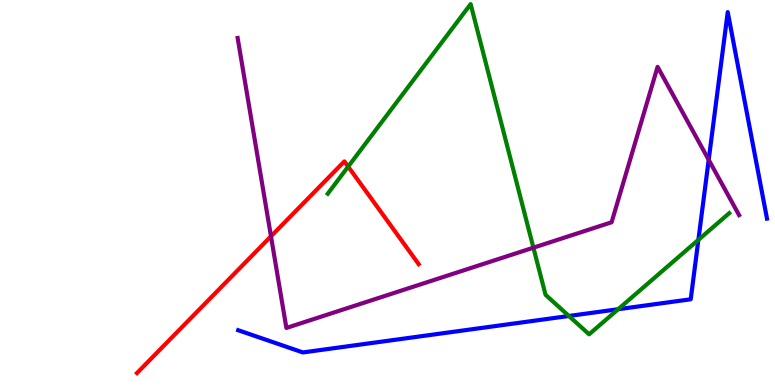[{'lines': ['blue', 'red'], 'intersections': []}, {'lines': ['green', 'red'], 'intersections': [{'x': 4.49, 'y': 5.67}]}, {'lines': ['purple', 'red'], 'intersections': [{'x': 3.5, 'y': 3.86}]}, {'lines': ['blue', 'green'], 'intersections': [{'x': 7.34, 'y': 1.79}, {'x': 7.98, 'y': 1.97}, {'x': 9.01, 'y': 3.77}]}, {'lines': ['blue', 'purple'], 'intersections': [{'x': 9.14, 'y': 5.85}]}, {'lines': ['green', 'purple'], 'intersections': [{'x': 6.88, 'y': 3.57}]}]